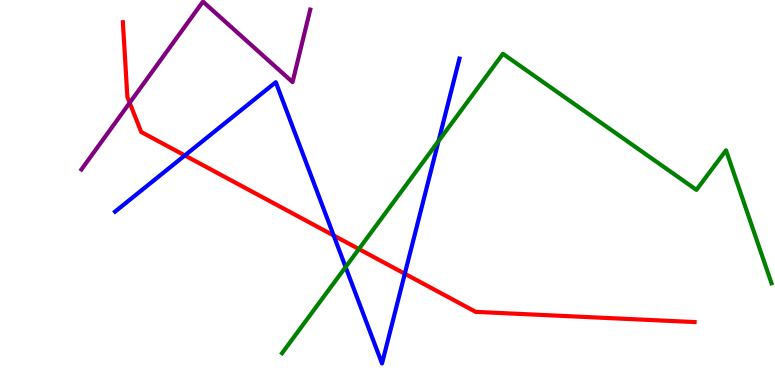[{'lines': ['blue', 'red'], 'intersections': [{'x': 2.38, 'y': 5.96}, {'x': 4.31, 'y': 3.88}, {'x': 5.22, 'y': 2.89}]}, {'lines': ['green', 'red'], 'intersections': [{'x': 4.63, 'y': 3.53}]}, {'lines': ['purple', 'red'], 'intersections': [{'x': 1.67, 'y': 7.33}]}, {'lines': ['blue', 'green'], 'intersections': [{'x': 4.46, 'y': 3.06}, {'x': 5.66, 'y': 6.34}]}, {'lines': ['blue', 'purple'], 'intersections': []}, {'lines': ['green', 'purple'], 'intersections': []}]